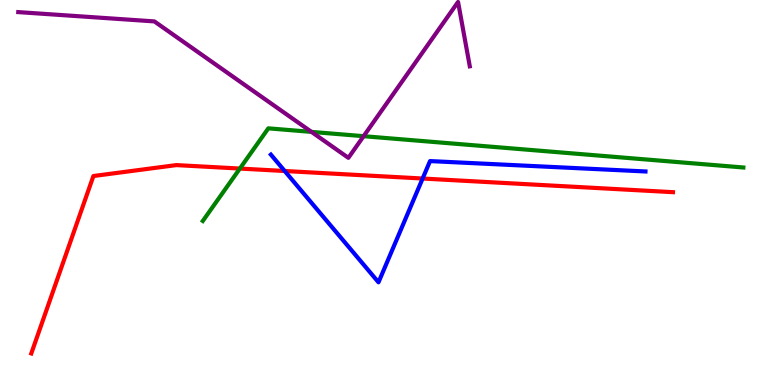[{'lines': ['blue', 'red'], 'intersections': [{'x': 3.67, 'y': 5.56}, {'x': 5.45, 'y': 5.36}]}, {'lines': ['green', 'red'], 'intersections': [{'x': 3.1, 'y': 5.62}]}, {'lines': ['purple', 'red'], 'intersections': []}, {'lines': ['blue', 'green'], 'intersections': []}, {'lines': ['blue', 'purple'], 'intersections': []}, {'lines': ['green', 'purple'], 'intersections': [{'x': 4.02, 'y': 6.57}, {'x': 4.69, 'y': 6.46}]}]